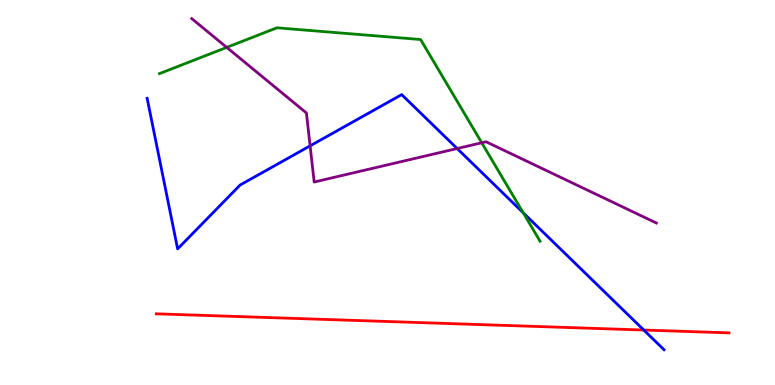[{'lines': ['blue', 'red'], 'intersections': [{'x': 8.31, 'y': 1.43}]}, {'lines': ['green', 'red'], 'intersections': []}, {'lines': ['purple', 'red'], 'intersections': []}, {'lines': ['blue', 'green'], 'intersections': [{'x': 6.75, 'y': 4.47}]}, {'lines': ['blue', 'purple'], 'intersections': [{'x': 4.0, 'y': 6.21}, {'x': 5.9, 'y': 6.14}]}, {'lines': ['green', 'purple'], 'intersections': [{'x': 2.93, 'y': 8.77}, {'x': 6.22, 'y': 6.29}]}]